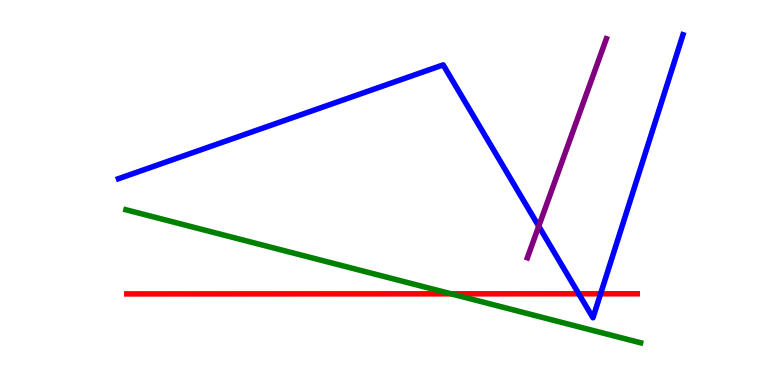[{'lines': ['blue', 'red'], 'intersections': [{'x': 7.47, 'y': 2.37}, {'x': 7.75, 'y': 2.37}]}, {'lines': ['green', 'red'], 'intersections': [{'x': 5.82, 'y': 2.37}]}, {'lines': ['purple', 'red'], 'intersections': []}, {'lines': ['blue', 'green'], 'intersections': []}, {'lines': ['blue', 'purple'], 'intersections': [{'x': 6.95, 'y': 4.12}]}, {'lines': ['green', 'purple'], 'intersections': []}]